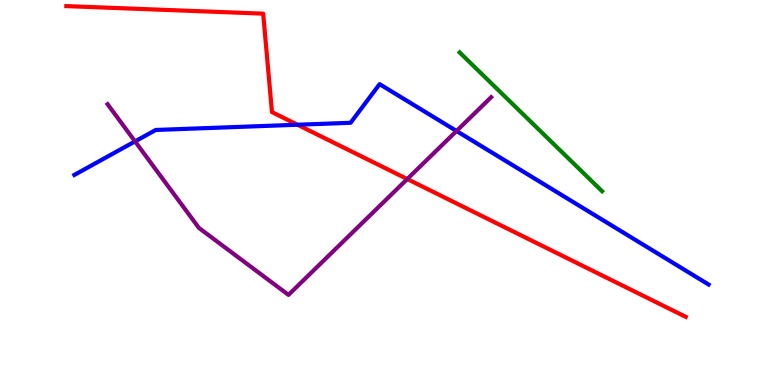[{'lines': ['blue', 'red'], 'intersections': [{'x': 3.84, 'y': 6.76}]}, {'lines': ['green', 'red'], 'intersections': []}, {'lines': ['purple', 'red'], 'intersections': [{'x': 5.25, 'y': 5.35}]}, {'lines': ['blue', 'green'], 'intersections': []}, {'lines': ['blue', 'purple'], 'intersections': [{'x': 1.74, 'y': 6.33}, {'x': 5.89, 'y': 6.6}]}, {'lines': ['green', 'purple'], 'intersections': []}]